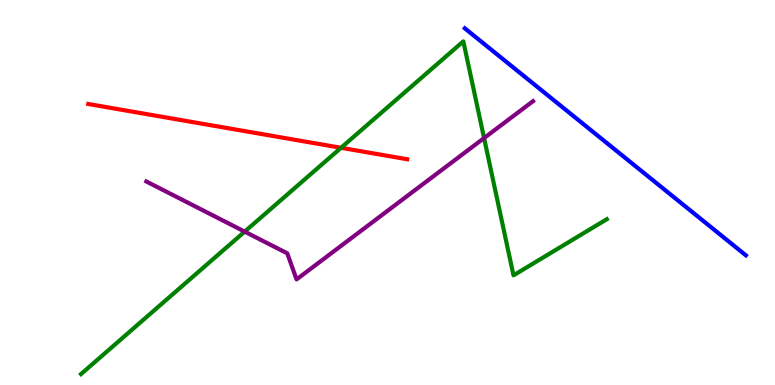[{'lines': ['blue', 'red'], 'intersections': []}, {'lines': ['green', 'red'], 'intersections': [{'x': 4.4, 'y': 6.16}]}, {'lines': ['purple', 'red'], 'intersections': []}, {'lines': ['blue', 'green'], 'intersections': []}, {'lines': ['blue', 'purple'], 'intersections': []}, {'lines': ['green', 'purple'], 'intersections': [{'x': 3.16, 'y': 3.98}, {'x': 6.25, 'y': 6.41}]}]